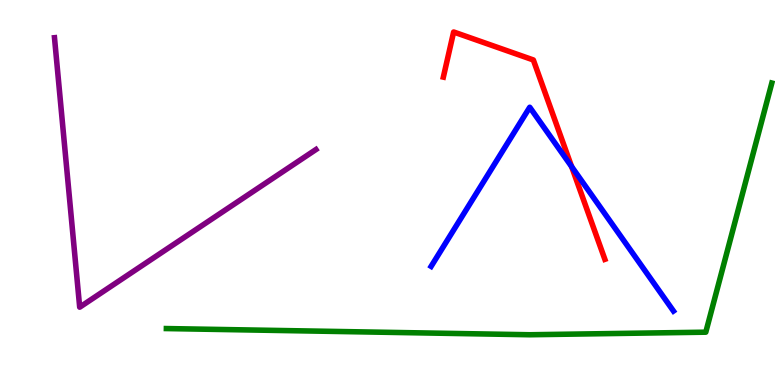[{'lines': ['blue', 'red'], 'intersections': [{'x': 7.38, 'y': 5.67}]}, {'lines': ['green', 'red'], 'intersections': []}, {'lines': ['purple', 'red'], 'intersections': []}, {'lines': ['blue', 'green'], 'intersections': []}, {'lines': ['blue', 'purple'], 'intersections': []}, {'lines': ['green', 'purple'], 'intersections': []}]